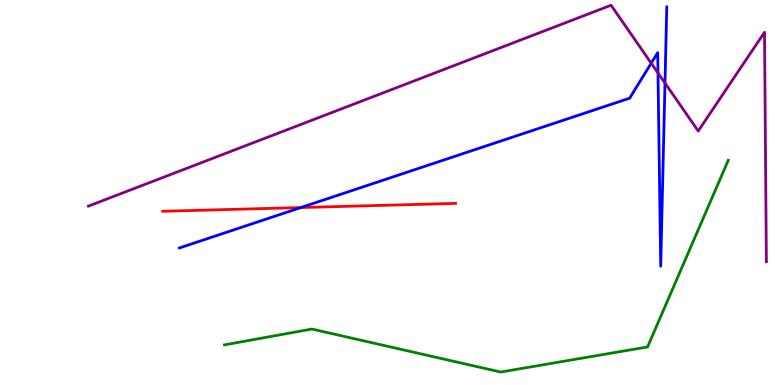[{'lines': ['blue', 'red'], 'intersections': [{'x': 3.88, 'y': 4.61}]}, {'lines': ['green', 'red'], 'intersections': []}, {'lines': ['purple', 'red'], 'intersections': []}, {'lines': ['blue', 'green'], 'intersections': []}, {'lines': ['blue', 'purple'], 'intersections': [{'x': 8.4, 'y': 8.36}, {'x': 8.49, 'y': 8.1}, {'x': 8.58, 'y': 7.84}]}, {'lines': ['green', 'purple'], 'intersections': []}]